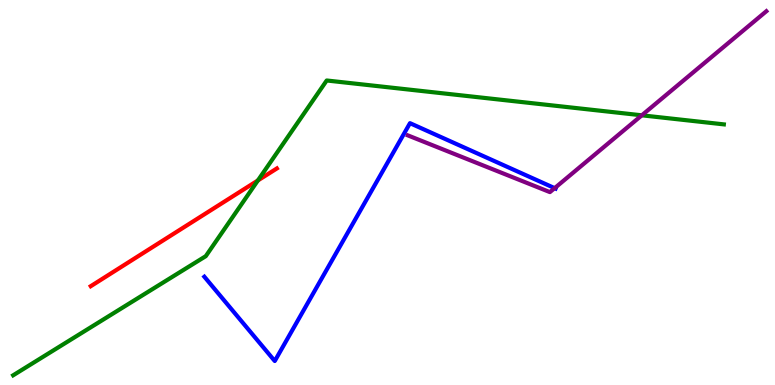[{'lines': ['blue', 'red'], 'intersections': []}, {'lines': ['green', 'red'], 'intersections': [{'x': 3.33, 'y': 5.31}]}, {'lines': ['purple', 'red'], 'intersections': []}, {'lines': ['blue', 'green'], 'intersections': []}, {'lines': ['blue', 'purple'], 'intersections': [{'x': 7.16, 'y': 5.11}]}, {'lines': ['green', 'purple'], 'intersections': [{'x': 8.28, 'y': 7.0}]}]